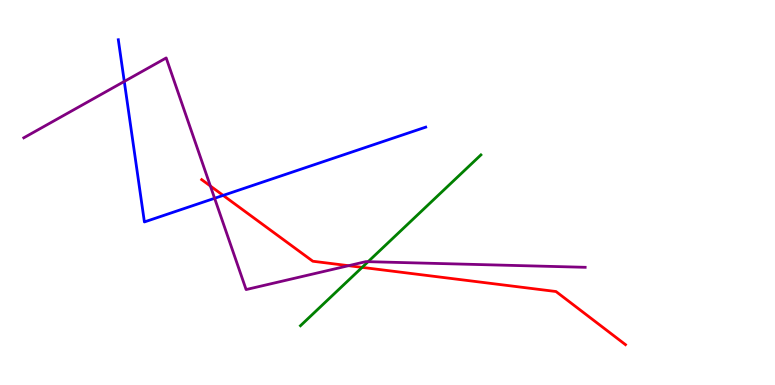[{'lines': ['blue', 'red'], 'intersections': [{'x': 2.88, 'y': 4.92}]}, {'lines': ['green', 'red'], 'intersections': [{'x': 4.67, 'y': 3.06}]}, {'lines': ['purple', 'red'], 'intersections': [{'x': 2.71, 'y': 5.17}, {'x': 4.5, 'y': 3.1}]}, {'lines': ['blue', 'green'], 'intersections': []}, {'lines': ['blue', 'purple'], 'intersections': [{'x': 1.6, 'y': 7.88}, {'x': 2.77, 'y': 4.85}]}, {'lines': ['green', 'purple'], 'intersections': [{'x': 4.75, 'y': 3.2}]}]